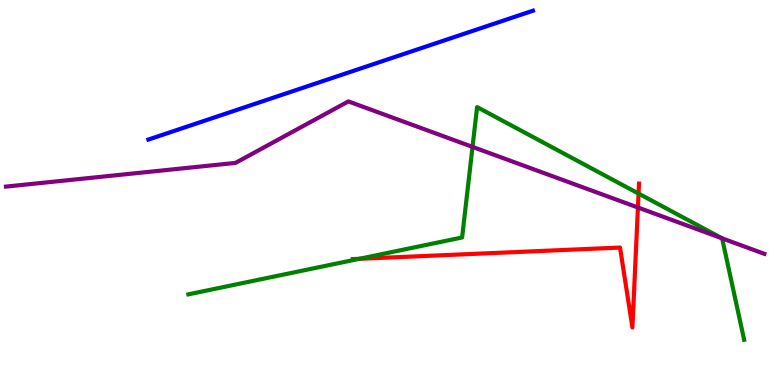[{'lines': ['blue', 'red'], 'intersections': []}, {'lines': ['green', 'red'], 'intersections': [{'x': 4.64, 'y': 3.28}, {'x': 8.24, 'y': 4.97}]}, {'lines': ['purple', 'red'], 'intersections': [{'x': 8.23, 'y': 4.61}]}, {'lines': ['blue', 'green'], 'intersections': []}, {'lines': ['blue', 'purple'], 'intersections': []}, {'lines': ['green', 'purple'], 'intersections': [{'x': 6.1, 'y': 6.18}, {'x': 9.32, 'y': 3.81}]}]